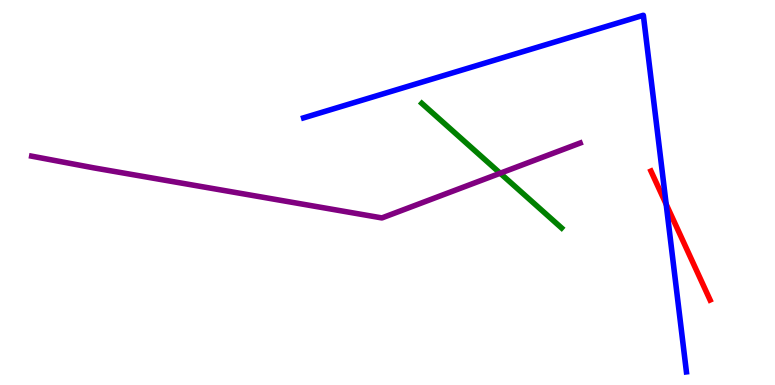[{'lines': ['blue', 'red'], 'intersections': [{'x': 8.6, 'y': 4.69}]}, {'lines': ['green', 'red'], 'intersections': []}, {'lines': ['purple', 'red'], 'intersections': []}, {'lines': ['blue', 'green'], 'intersections': []}, {'lines': ['blue', 'purple'], 'intersections': []}, {'lines': ['green', 'purple'], 'intersections': [{'x': 6.45, 'y': 5.5}]}]